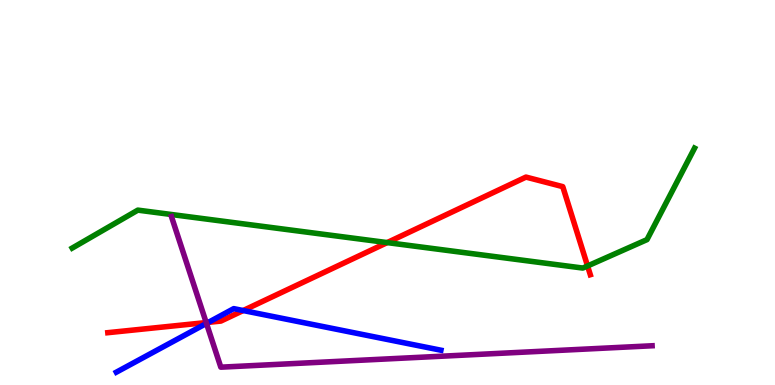[{'lines': ['blue', 'red'], 'intersections': [{'x': 2.69, 'y': 1.63}, {'x': 3.14, 'y': 1.93}]}, {'lines': ['green', 'red'], 'intersections': [{'x': 5.0, 'y': 3.7}, {'x': 7.58, 'y': 3.09}]}, {'lines': ['purple', 'red'], 'intersections': [{'x': 2.66, 'y': 1.62}]}, {'lines': ['blue', 'green'], 'intersections': []}, {'lines': ['blue', 'purple'], 'intersections': [{'x': 2.66, 'y': 1.6}]}, {'lines': ['green', 'purple'], 'intersections': []}]